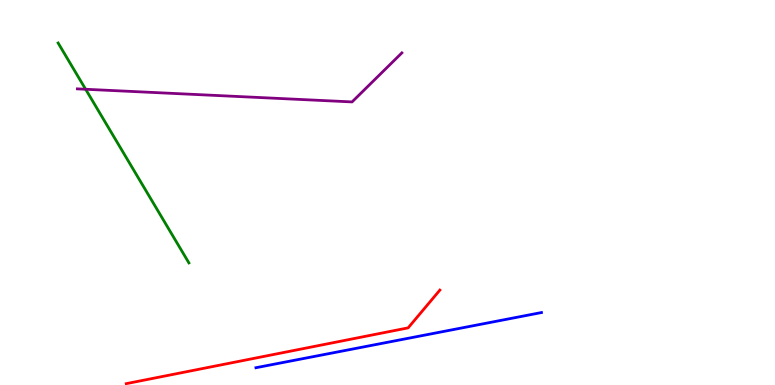[{'lines': ['blue', 'red'], 'intersections': []}, {'lines': ['green', 'red'], 'intersections': []}, {'lines': ['purple', 'red'], 'intersections': []}, {'lines': ['blue', 'green'], 'intersections': []}, {'lines': ['blue', 'purple'], 'intersections': []}, {'lines': ['green', 'purple'], 'intersections': [{'x': 1.11, 'y': 7.68}]}]